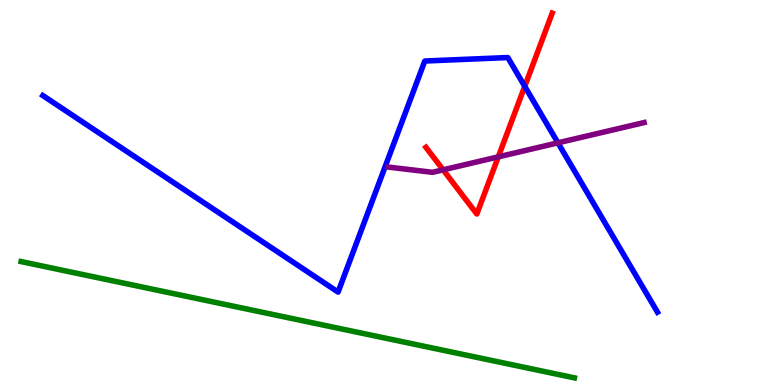[{'lines': ['blue', 'red'], 'intersections': [{'x': 6.77, 'y': 7.76}]}, {'lines': ['green', 'red'], 'intersections': []}, {'lines': ['purple', 'red'], 'intersections': [{'x': 5.72, 'y': 5.59}, {'x': 6.43, 'y': 5.93}]}, {'lines': ['blue', 'green'], 'intersections': []}, {'lines': ['blue', 'purple'], 'intersections': [{'x': 7.2, 'y': 6.29}]}, {'lines': ['green', 'purple'], 'intersections': []}]